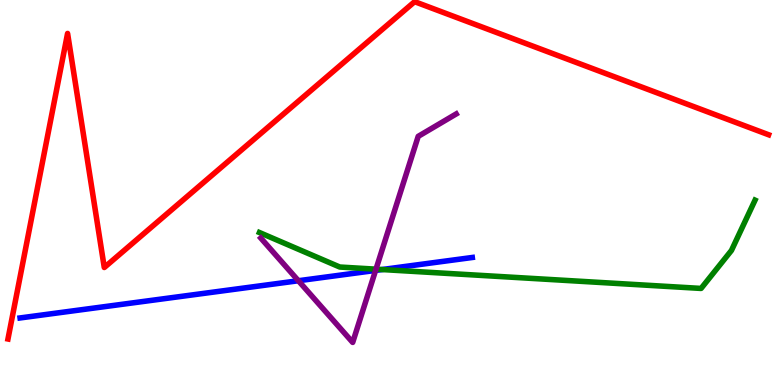[{'lines': ['blue', 'red'], 'intersections': []}, {'lines': ['green', 'red'], 'intersections': []}, {'lines': ['purple', 'red'], 'intersections': []}, {'lines': ['blue', 'green'], 'intersections': [{'x': 4.93, 'y': 3.0}]}, {'lines': ['blue', 'purple'], 'intersections': [{'x': 3.85, 'y': 2.71}, {'x': 4.85, 'y': 2.98}]}, {'lines': ['green', 'purple'], 'intersections': [{'x': 4.85, 'y': 3.01}]}]